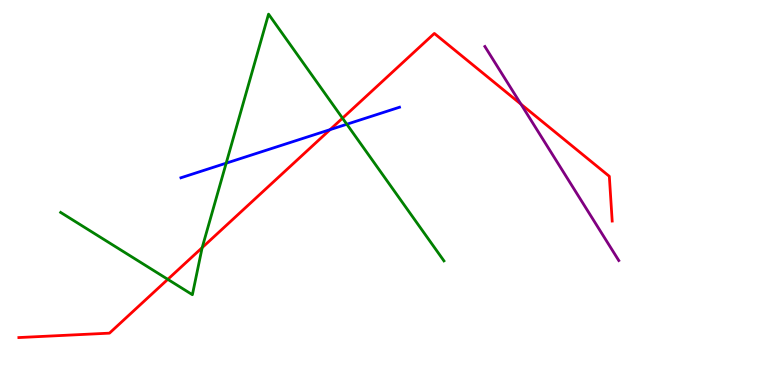[{'lines': ['blue', 'red'], 'intersections': [{'x': 4.26, 'y': 6.63}]}, {'lines': ['green', 'red'], 'intersections': [{'x': 2.17, 'y': 2.74}, {'x': 2.61, 'y': 3.57}, {'x': 4.42, 'y': 6.93}]}, {'lines': ['purple', 'red'], 'intersections': [{'x': 6.72, 'y': 7.29}]}, {'lines': ['blue', 'green'], 'intersections': [{'x': 2.92, 'y': 5.76}, {'x': 4.48, 'y': 6.77}]}, {'lines': ['blue', 'purple'], 'intersections': []}, {'lines': ['green', 'purple'], 'intersections': []}]